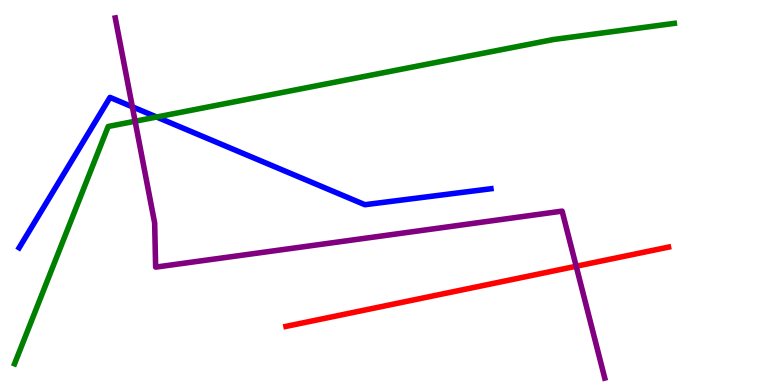[{'lines': ['blue', 'red'], 'intersections': []}, {'lines': ['green', 'red'], 'intersections': []}, {'lines': ['purple', 'red'], 'intersections': [{'x': 7.43, 'y': 3.08}]}, {'lines': ['blue', 'green'], 'intersections': [{'x': 2.02, 'y': 6.96}]}, {'lines': ['blue', 'purple'], 'intersections': [{'x': 1.71, 'y': 7.23}]}, {'lines': ['green', 'purple'], 'intersections': [{'x': 1.74, 'y': 6.85}]}]